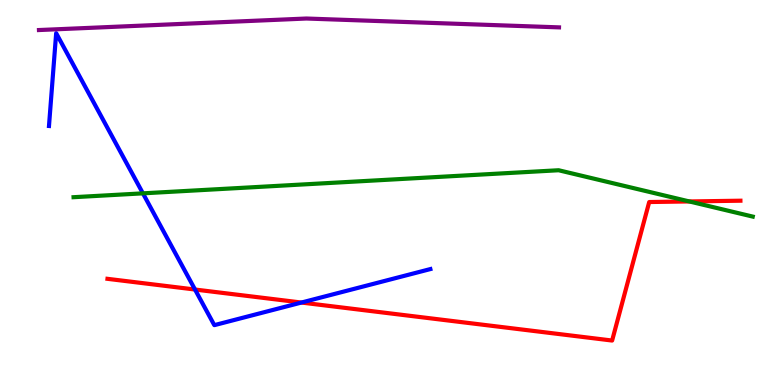[{'lines': ['blue', 'red'], 'intersections': [{'x': 2.52, 'y': 2.48}, {'x': 3.89, 'y': 2.14}]}, {'lines': ['green', 'red'], 'intersections': [{'x': 8.89, 'y': 4.77}]}, {'lines': ['purple', 'red'], 'intersections': []}, {'lines': ['blue', 'green'], 'intersections': [{'x': 1.84, 'y': 4.98}]}, {'lines': ['blue', 'purple'], 'intersections': []}, {'lines': ['green', 'purple'], 'intersections': []}]